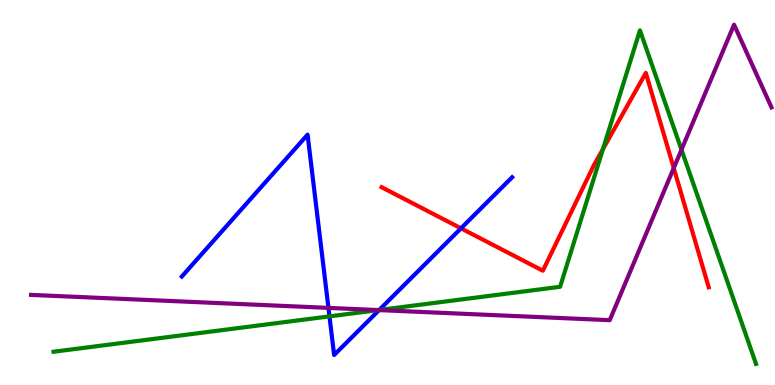[{'lines': ['blue', 'red'], 'intersections': [{'x': 5.95, 'y': 4.07}]}, {'lines': ['green', 'red'], 'intersections': [{'x': 7.78, 'y': 6.13}]}, {'lines': ['purple', 'red'], 'intersections': [{'x': 8.69, 'y': 5.63}]}, {'lines': ['blue', 'green'], 'intersections': [{'x': 4.25, 'y': 1.78}, {'x': 4.89, 'y': 1.95}]}, {'lines': ['blue', 'purple'], 'intersections': [{'x': 4.24, 'y': 2.0}, {'x': 4.89, 'y': 1.95}]}, {'lines': ['green', 'purple'], 'intersections': [{'x': 4.88, 'y': 1.95}, {'x': 8.79, 'y': 6.11}]}]